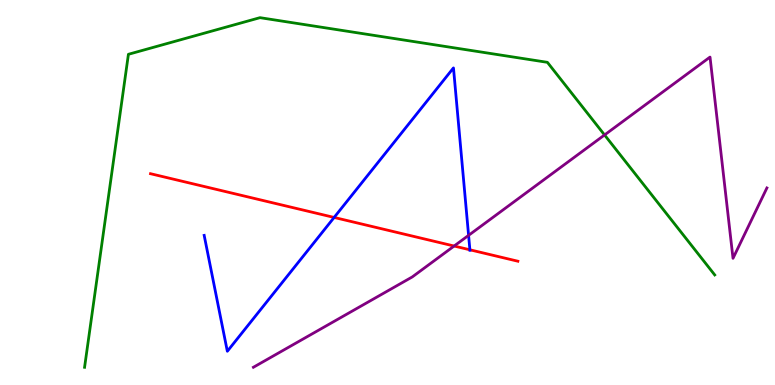[{'lines': ['blue', 'red'], 'intersections': [{'x': 4.31, 'y': 4.35}, {'x': 6.06, 'y': 3.51}]}, {'lines': ['green', 'red'], 'intersections': []}, {'lines': ['purple', 'red'], 'intersections': [{'x': 5.86, 'y': 3.61}]}, {'lines': ['blue', 'green'], 'intersections': []}, {'lines': ['blue', 'purple'], 'intersections': [{'x': 6.05, 'y': 3.89}]}, {'lines': ['green', 'purple'], 'intersections': [{'x': 7.8, 'y': 6.49}]}]